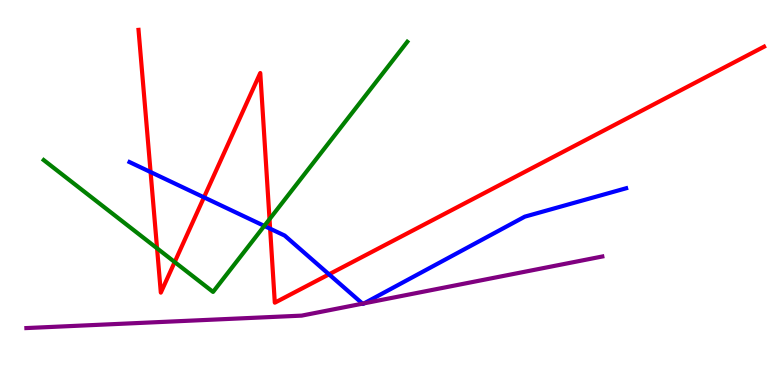[{'lines': ['blue', 'red'], 'intersections': [{'x': 1.94, 'y': 5.53}, {'x': 2.63, 'y': 4.87}, {'x': 3.49, 'y': 4.06}, {'x': 4.25, 'y': 2.87}]}, {'lines': ['green', 'red'], 'intersections': [{'x': 2.03, 'y': 3.55}, {'x': 2.25, 'y': 3.19}, {'x': 3.48, 'y': 4.31}]}, {'lines': ['purple', 'red'], 'intersections': []}, {'lines': ['blue', 'green'], 'intersections': [{'x': 3.41, 'y': 4.13}]}, {'lines': ['blue', 'purple'], 'intersections': [{'x': 4.68, 'y': 2.11}, {'x': 4.7, 'y': 2.12}]}, {'lines': ['green', 'purple'], 'intersections': []}]